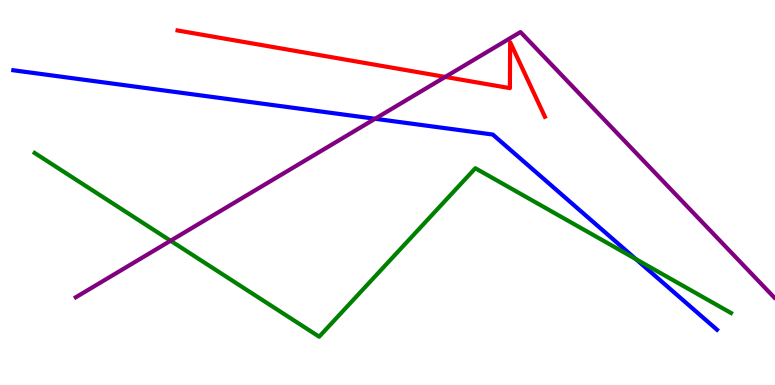[{'lines': ['blue', 'red'], 'intersections': []}, {'lines': ['green', 'red'], 'intersections': []}, {'lines': ['purple', 'red'], 'intersections': [{'x': 5.75, 'y': 8.0}]}, {'lines': ['blue', 'green'], 'intersections': [{'x': 8.21, 'y': 3.27}]}, {'lines': ['blue', 'purple'], 'intersections': [{'x': 4.84, 'y': 6.92}]}, {'lines': ['green', 'purple'], 'intersections': [{'x': 2.2, 'y': 3.75}]}]